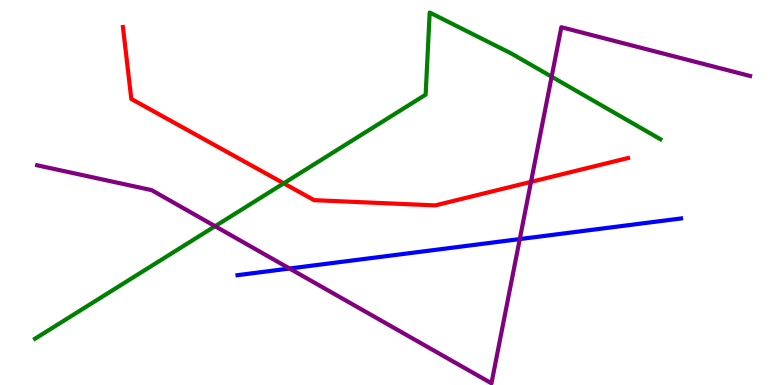[{'lines': ['blue', 'red'], 'intersections': []}, {'lines': ['green', 'red'], 'intersections': [{'x': 3.66, 'y': 5.24}]}, {'lines': ['purple', 'red'], 'intersections': [{'x': 6.85, 'y': 5.28}]}, {'lines': ['blue', 'green'], 'intersections': []}, {'lines': ['blue', 'purple'], 'intersections': [{'x': 3.74, 'y': 3.03}, {'x': 6.71, 'y': 3.79}]}, {'lines': ['green', 'purple'], 'intersections': [{'x': 2.78, 'y': 4.12}, {'x': 7.12, 'y': 8.01}]}]